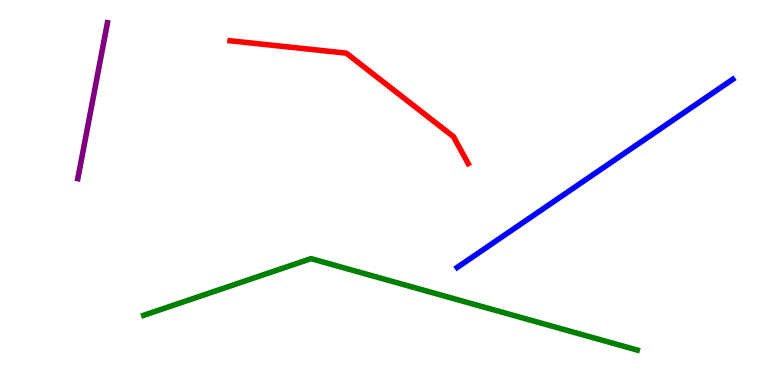[{'lines': ['blue', 'red'], 'intersections': []}, {'lines': ['green', 'red'], 'intersections': []}, {'lines': ['purple', 'red'], 'intersections': []}, {'lines': ['blue', 'green'], 'intersections': []}, {'lines': ['blue', 'purple'], 'intersections': []}, {'lines': ['green', 'purple'], 'intersections': []}]